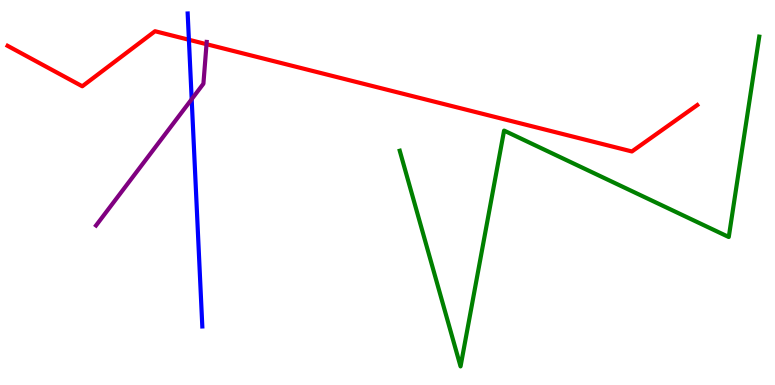[{'lines': ['blue', 'red'], 'intersections': [{'x': 2.44, 'y': 8.97}]}, {'lines': ['green', 'red'], 'intersections': []}, {'lines': ['purple', 'red'], 'intersections': [{'x': 2.66, 'y': 8.85}]}, {'lines': ['blue', 'green'], 'intersections': []}, {'lines': ['blue', 'purple'], 'intersections': [{'x': 2.47, 'y': 7.42}]}, {'lines': ['green', 'purple'], 'intersections': []}]